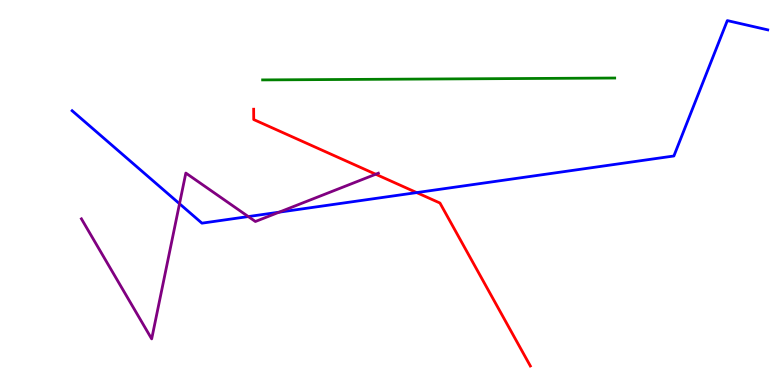[{'lines': ['blue', 'red'], 'intersections': [{'x': 5.38, 'y': 5.0}]}, {'lines': ['green', 'red'], 'intersections': []}, {'lines': ['purple', 'red'], 'intersections': [{'x': 4.85, 'y': 5.47}]}, {'lines': ['blue', 'green'], 'intersections': []}, {'lines': ['blue', 'purple'], 'intersections': [{'x': 2.32, 'y': 4.71}, {'x': 3.2, 'y': 4.37}, {'x': 3.6, 'y': 4.49}]}, {'lines': ['green', 'purple'], 'intersections': []}]